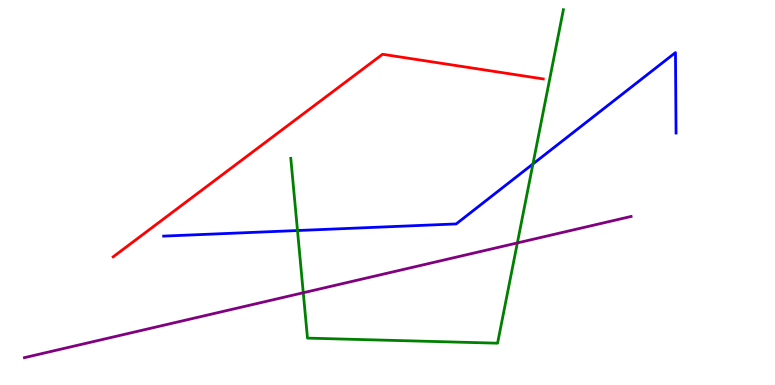[{'lines': ['blue', 'red'], 'intersections': []}, {'lines': ['green', 'red'], 'intersections': []}, {'lines': ['purple', 'red'], 'intersections': []}, {'lines': ['blue', 'green'], 'intersections': [{'x': 3.84, 'y': 4.01}, {'x': 6.88, 'y': 5.74}]}, {'lines': ['blue', 'purple'], 'intersections': []}, {'lines': ['green', 'purple'], 'intersections': [{'x': 3.91, 'y': 2.4}, {'x': 6.68, 'y': 3.69}]}]